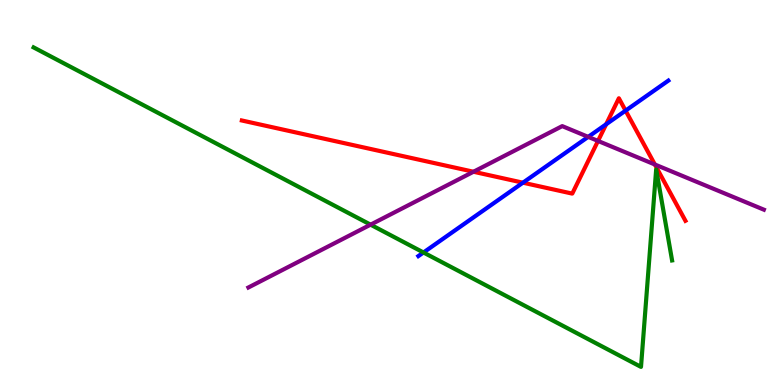[{'lines': ['blue', 'red'], 'intersections': [{'x': 6.75, 'y': 5.25}, {'x': 7.82, 'y': 6.77}, {'x': 8.07, 'y': 7.13}]}, {'lines': ['green', 'red'], 'intersections': []}, {'lines': ['purple', 'red'], 'intersections': [{'x': 6.11, 'y': 5.54}, {'x': 7.72, 'y': 6.34}, {'x': 8.45, 'y': 5.73}]}, {'lines': ['blue', 'green'], 'intersections': [{'x': 5.46, 'y': 3.44}]}, {'lines': ['blue', 'purple'], 'intersections': [{'x': 7.59, 'y': 6.44}]}, {'lines': ['green', 'purple'], 'intersections': [{'x': 4.78, 'y': 4.16}]}]